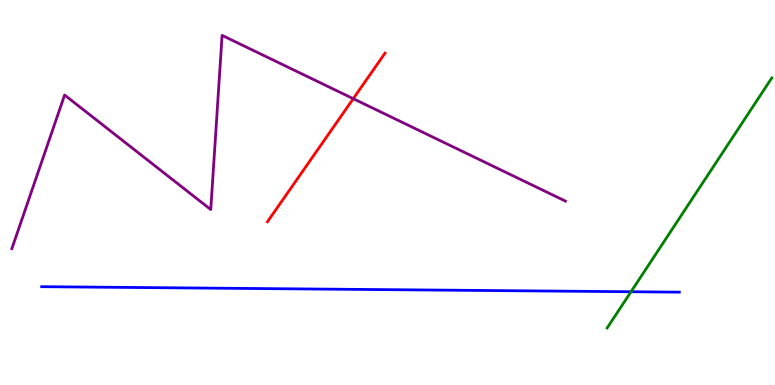[{'lines': ['blue', 'red'], 'intersections': []}, {'lines': ['green', 'red'], 'intersections': []}, {'lines': ['purple', 'red'], 'intersections': [{'x': 4.56, 'y': 7.44}]}, {'lines': ['blue', 'green'], 'intersections': [{'x': 8.14, 'y': 2.42}]}, {'lines': ['blue', 'purple'], 'intersections': []}, {'lines': ['green', 'purple'], 'intersections': []}]